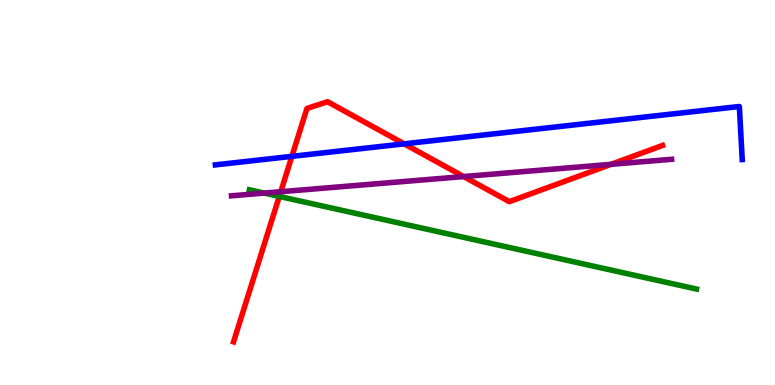[{'lines': ['blue', 'red'], 'intersections': [{'x': 3.77, 'y': 5.94}, {'x': 5.21, 'y': 6.26}]}, {'lines': ['green', 'red'], 'intersections': [{'x': 3.6, 'y': 4.9}]}, {'lines': ['purple', 'red'], 'intersections': [{'x': 3.62, 'y': 5.02}, {'x': 5.98, 'y': 5.41}, {'x': 7.89, 'y': 5.73}]}, {'lines': ['blue', 'green'], 'intersections': []}, {'lines': ['blue', 'purple'], 'intersections': []}, {'lines': ['green', 'purple'], 'intersections': [{'x': 3.41, 'y': 4.98}]}]